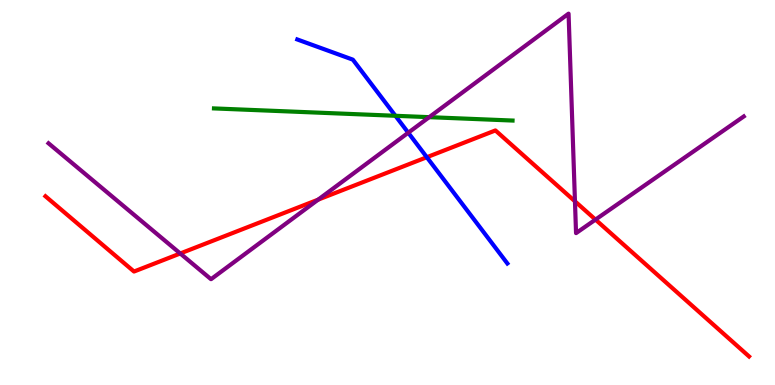[{'lines': ['blue', 'red'], 'intersections': [{'x': 5.51, 'y': 5.92}]}, {'lines': ['green', 'red'], 'intersections': []}, {'lines': ['purple', 'red'], 'intersections': [{'x': 2.33, 'y': 3.42}, {'x': 4.11, 'y': 4.81}, {'x': 7.42, 'y': 4.77}, {'x': 7.68, 'y': 4.3}]}, {'lines': ['blue', 'green'], 'intersections': [{'x': 5.1, 'y': 6.99}]}, {'lines': ['blue', 'purple'], 'intersections': [{'x': 5.27, 'y': 6.55}]}, {'lines': ['green', 'purple'], 'intersections': [{'x': 5.54, 'y': 6.96}]}]